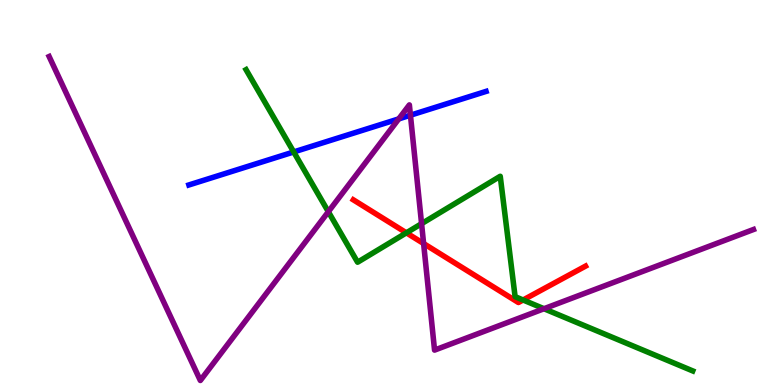[{'lines': ['blue', 'red'], 'intersections': []}, {'lines': ['green', 'red'], 'intersections': [{'x': 5.24, 'y': 3.95}, {'x': 6.75, 'y': 2.21}]}, {'lines': ['purple', 'red'], 'intersections': [{'x': 5.47, 'y': 3.67}]}, {'lines': ['blue', 'green'], 'intersections': [{'x': 3.79, 'y': 6.05}]}, {'lines': ['blue', 'purple'], 'intersections': [{'x': 5.15, 'y': 6.91}, {'x': 5.3, 'y': 7.01}]}, {'lines': ['green', 'purple'], 'intersections': [{'x': 4.24, 'y': 4.5}, {'x': 5.44, 'y': 4.19}, {'x': 7.02, 'y': 1.98}]}]